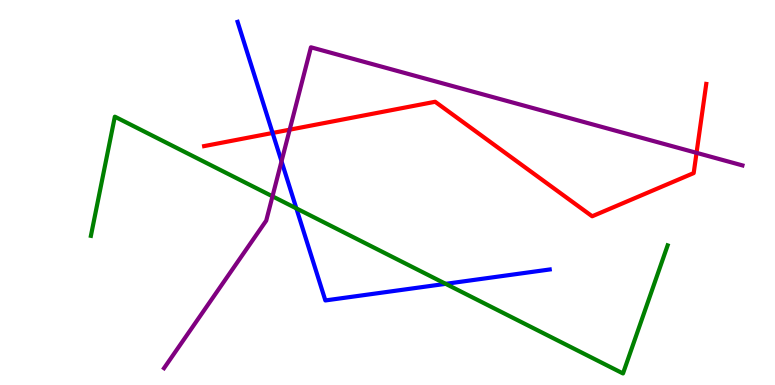[{'lines': ['blue', 'red'], 'intersections': [{'x': 3.52, 'y': 6.55}]}, {'lines': ['green', 'red'], 'intersections': []}, {'lines': ['purple', 'red'], 'intersections': [{'x': 3.74, 'y': 6.63}, {'x': 8.99, 'y': 6.03}]}, {'lines': ['blue', 'green'], 'intersections': [{'x': 3.82, 'y': 4.59}, {'x': 5.75, 'y': 2.63}]}, {'lines': ['blue', 'purple'], 'intersections': [{'x': 3.63, 'y': 5.81}]}, {'lines': ['green', 'purple'], 'intersections': [{'x': 3.52, 'y': 4.9}]}]